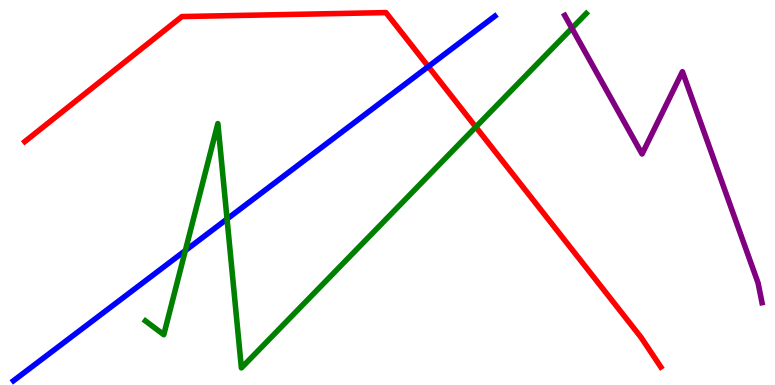[{'lines': ['blue', 'red'], 'intersections': [{'x': 5.53, 'y': 8.27}]}, {'lines': ['green', 'red'], 'intersections': [{'x': 6.14, 'y': 6.7}]}, {'lines': ['purple', 'red'], 'intersections': []}, {'lines': ['blue', 'green'], 'intersections': [{'x': 2.39, 'y': 3.49}, {'x': 2.93, 'y': 4.31}]}, {'lines': ['blue', 'purple'], 'intersections': []}, {'lines': ['green', 'purple'], 'intersections': [{'x': 7.38, 'y': 9.27}]}]